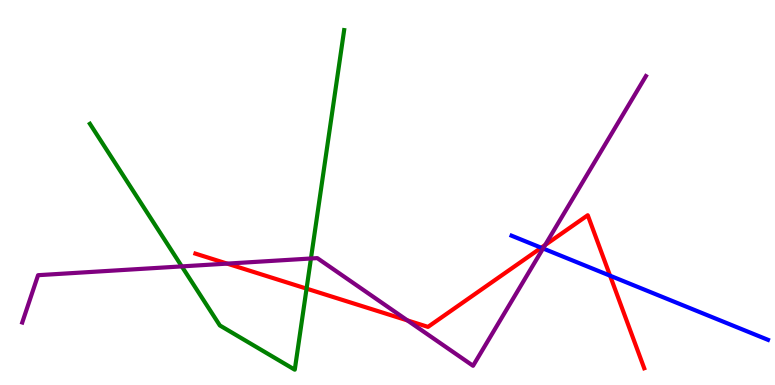[{'lines': ['blue', 'red'], 'intersections': [{'x': 6.98, 'y': 3.57}, {'x': 7.87, 'y': 2.84}]}, {'lines': ['green', 'red'], 'intersections': [{'x': 3.96, 'y': 2.5}]}, {'lines': ['purple', 'red'], 'intersections': [{'x': 2.93, 'y': 3.15}, {'x': 5.26, 'y': 1.68}, {'x': 7.03, 'y': 3.64}]}, {'lines': ['blue', 'green'], 'intersections': []}, {'lines': ['blue', 'purple'], 'intersections': [{'x': 7.01, 'y': 3.55}]}, {'lines': ['green', 'purple'], 'intersections': [{'x': 2.35, 'y': 3.08}, {'x': 4.01, 'y': 3.29}]}]